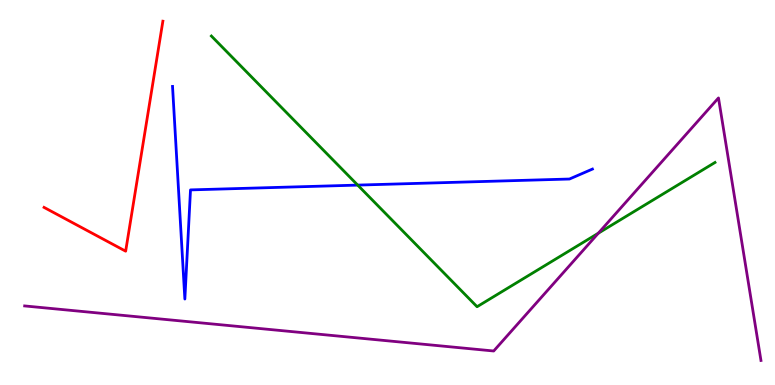[{'lines': ['blue', 'red'], 'intersections': []}, {'lines': ['green', 'red'], 'intersections': []}, {'lines': ['purple', 'red'], 'intersections': []}, {'lines': ['blue', 'green'], 'intersections': [{'x': 4.62, 'y': 5.19}]}, {'lines': ['blue', 'purple'], 'intersections': []}, {'lines': ['green', 'purple'], 'intersections': [{'x': 7.72, 'y': 3.94}]}]